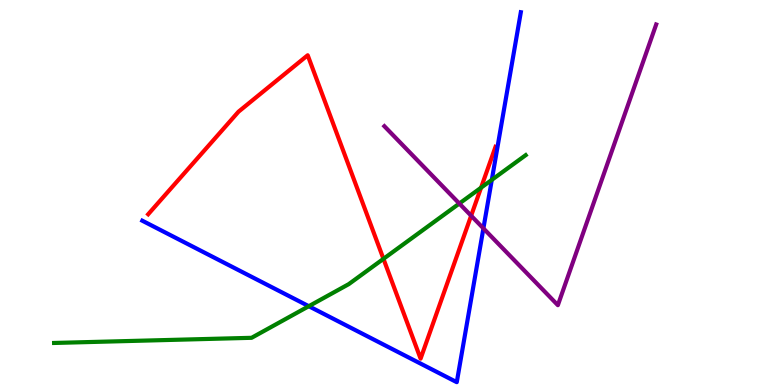[{'lines': ['blue', 'red'], 'intersections': []}, {'lines': ['green', 'red'], 'intersections': [{'x': 4.95, 'y': 3.28}, {'x': 6.21, 'y': 5.12}]}, {'lines': ['purple', 'red'], 'intersections': [{'x': 6.08, 'y': 4.4}]}, {'lines': ['blue', 'green'], 'intersections': [{'x': 3.98, 'y': 2.05}, {'x': 6.35, 'y': 5.33}]}, {'lines': ['blue', 'purple'], 'intersections': [{'x': 6.24, 'y': 4.07}]}, {'lines': ['green', 'purple'], 'intersections': [{'x': 5.93, 'y': 4.71}]}]